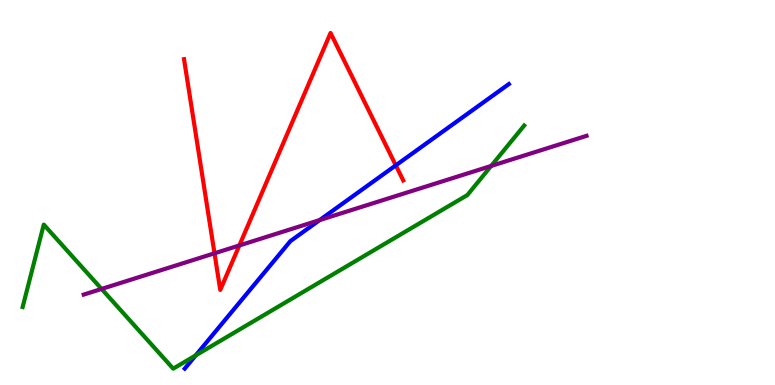[{'lines': ['blue', 'red'], 'intersections': [{'x': 5.11, 'y': 5.71}]}, {'lines': ['green', 'red'], 'intersections': []}, {'lines': ['purple', 'red'], 'intersections': [{'x': 2.77, 'y': 3.42}, {'x': 3.09, 'y': 3.62}]}, {'lines': ['blue', 'green'], 'intersections': [{'x': 2.53, 'y': 0.769}]}, {'lines': ['blue', 'purple'], 'intersections': [{'x': 4.12, 'y': 4.28}]}, {'lines': ['green', 'purple'], 'intersections': [{'x': 1.31, 'y': 2.5}, {'x': 6.34, 'y': 5.69}]}]